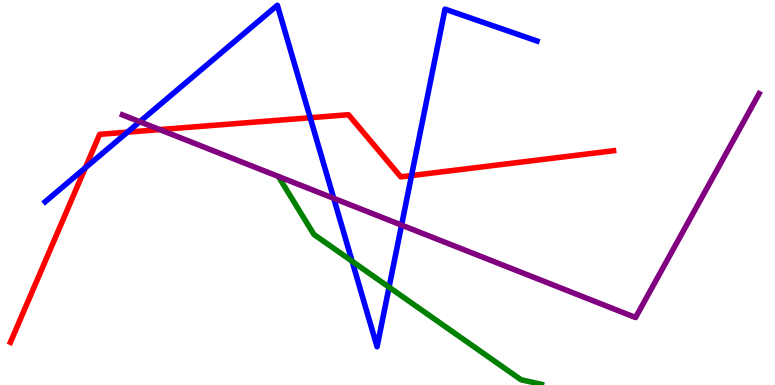[{'lines': ['blue', 'red'], 'intersections': [{'x': 1.1, 'y': 5.64}, {'x': 1.64, 'y': 6.57}, {'x': 4.0, 'y': 6.94}, {'x': 5.31, 'y': 5.44}]}, {'lines': ['green', 'red'], 'intersections': []}, {'lines': ['purple', 'red'], 'intersections': [{'x': 2.06, 'y': 6.63}]}, {'lines': ['blue', 'green'], 'intersections': [{'x': 4.54, 'y': 3.21}, {'x': 5.02, 'y': 2.54}]}, {'lines': ['blue', 'purple'], 'intersections': [{'x': 1.8, 'y': 6.84}, {'x': 4.31, 'y': 4.85}, {'x': 5.18, 'y': 4.15}]}, {'lines': ['green', 'purple'], 'intersections': []}]